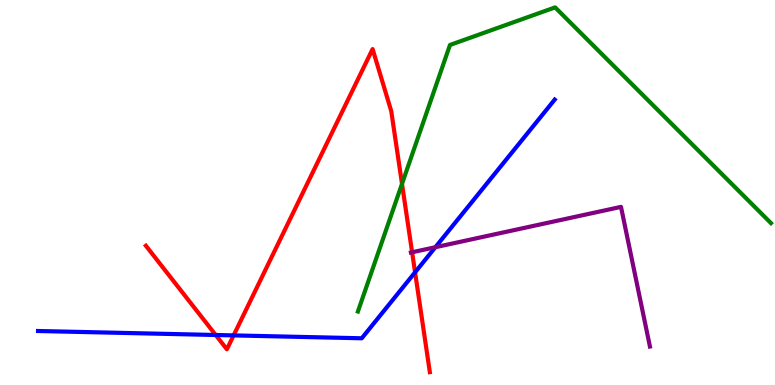[{'lines': ['blue', 'red'], 'intersections': [{'x': 2.78, 'y': 1.3}, {'x': 3.01, 'y': 1.29}, {'x': 5.36, 'y': 2.93}]}, {'lines': ['green', 'red'], 'intersections': [{'x': 5.19, 'y': 5.22}]}, {'lines': ['purple', 'red'], 'intersections': [{'x': 5.32, 'y': 3.45}]}, {'lines': ['blue', 'green'], 'intersections': []}, {'lines': ['blue', 'purple'], 'intersections': [{'x': 5.62, 'y': 3.58}]}, {'lines': ['green', 'purple'], 'intersections': []}]